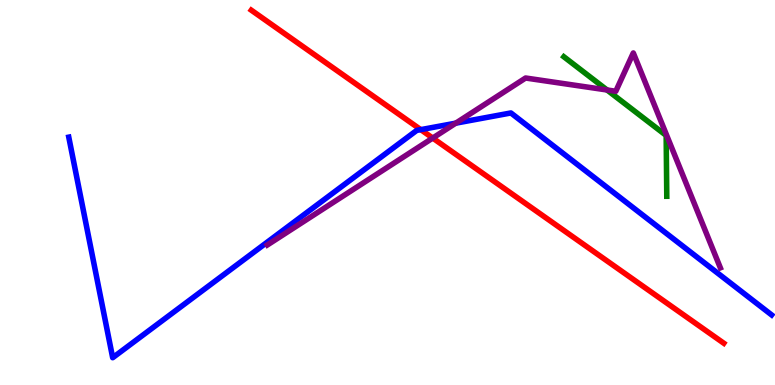[{'lines': ['blue', 'red'], 'intersections': [{'x': 5.43, 'y': 6.63}]}, {'lines': ['green', 'red'], 'intersections': []}, {'lines': ['purple', 'red'], 'intersections': [{'x': 5.58, 'y': 6.41}]}, {'lines': ['blue', 'green'], 'intersections': []}, {'lines': ['blue', 'purple'], 'intersections': [{'x': 5.88, 'y': 6.8}]}, {'lines': ['green', 'purple'], 'intersections': [{'x': 7.83, 'y': 7.66}]}]